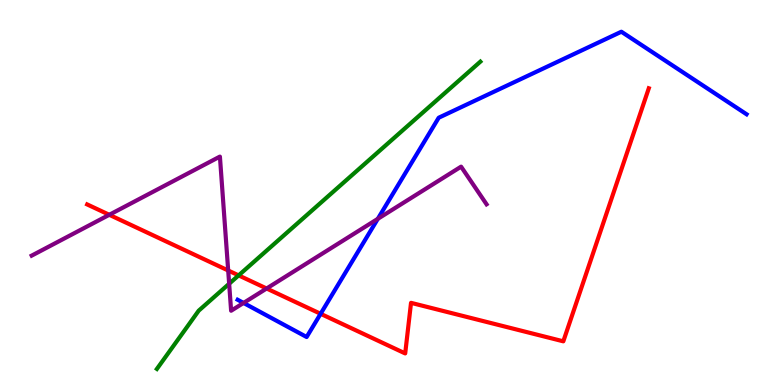[{'lines': ['blue', 'red'], 'intersections': [{'x': 4.14, 'y': 1.85}]}, {'lines': ['green', 'red'], 'intersections': [{'x': 3.08, 'y': 2.85}]}, {'lines': ['purple', 'red'], 'intersections': [{'x': 1.41, 'y': 4.42}, {'x': 2.94, 'y': 2.97}, {'x': 3.44, 'y': 2.51}]}, {'lines': ['blue', 'green'], 'intersections': []}, {'lines': ['blue', 'purple'], 'intersections': [{'x': 3.14, 'y': 2.13}, {'x': 4.88, 'y': 4.32}]}, {'lines': ['green', 'purple'], 'intersections': [{'x': 2.96, 'y': 2.63}]}]